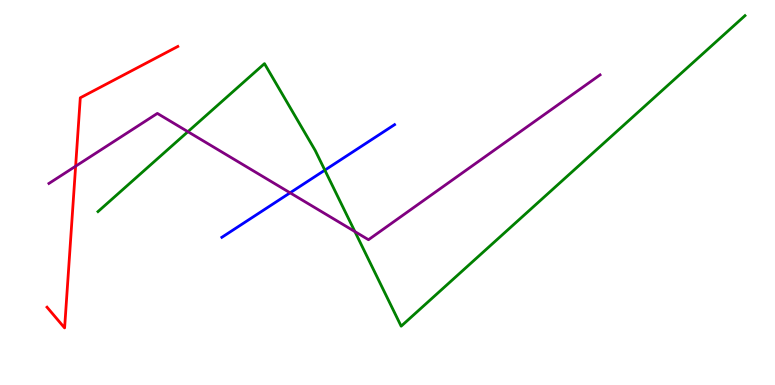[{'lines': ['blue', 'red'], 'intersections': []}, {'lines': ['green', 'red'], 'intersections': []}, {'lines': ['purple', 'red'], 'intersections': [{'x': 0.976, 'y': 5.68}]}, {'lines': ['blue', 'green'], 'intersections': [{'x': 4.19, 'y': 5.58}]}, {'lines': ['blue', 'purple'], 'intersections': [{'x': 3.74, 'y': 4.99}]}, {'lines': ['green', 'purple'], 'intersections': [{'x': 2.42, 'y': 6.58}, {'x': 4.58, 'y': 3.98}]}]